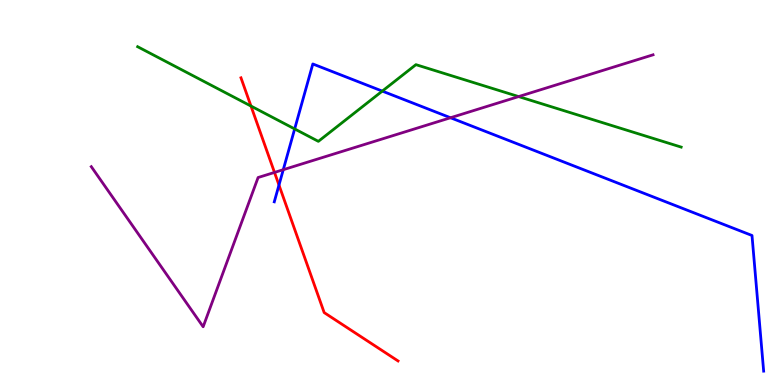[{'lines': ['blue', 'red'], 'intersections': [{'x': 3.6, 'y': 5.19}]}, {'lines': ['green', 'red'], 'intersections': [{'x': 3.24, 'y': 7.25}]}, {'lines': ['purple', 'red'], 'intersections': [{'x': 3.54, 'y': 5.52}]}, {'lines': ['blue', 'green'], 'intersections': [{'x': 3.8, 'y': 6.65}, {'x': 4.93, 'y': 7.63}]}, {'lines': ['blue', 'purple'], 'intersections': [{'x': 3.66, 'y': 5.59}, {'x': 5.81, 'y': 6.94}]}, {'lines': ['green', 'purple'], 'intersections': [{'x': 6.69, 'y': 7.49}]}]